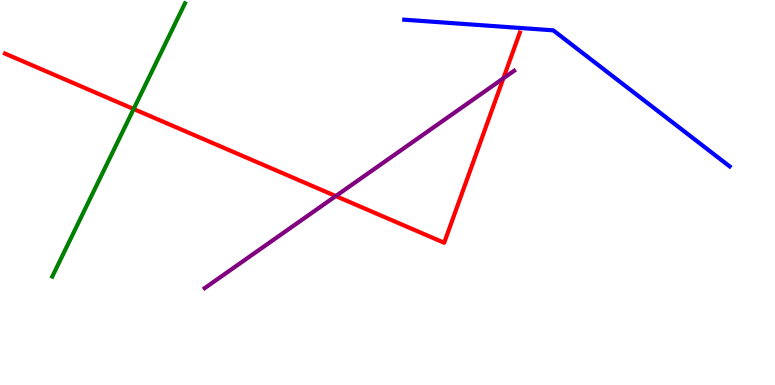[{'lines': ['blue', 'red'], 'intersections': []}, {'lines': ['green', 'red'], 'intersections': [{'x': 1.72, 'y': 7.17}]}, {'lines': ['purple', 'red'], 'intersections': [{'x': 4.33, 'y': 4.91}, {'x': 6.5, 'y': 7.97}]}, {'lines': ['blue', 'green'], 'intersections': []}, {'lines': ['blue', 'purple'], 'intersections': []}, {'lines': ['green', 'purple'], 'intersections': []}]